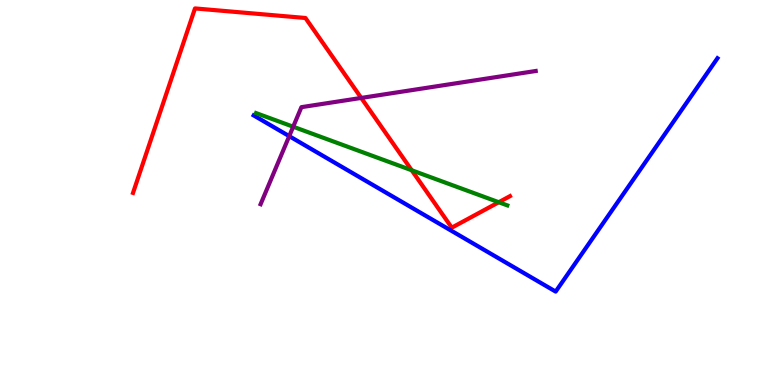[{'lines': ['blue', 'red'], 'intersections': []}, {'lines': ['green', 'red'], 'intersections': [{'x': 5.31, 'y': 5.58}, {'x': 6.44, 'y': 4.75}]}, {'lines': ['purple', 'red'], 'intersections': [{'x': 4.66, 'y': 7.46}]}, {'lines': ['blue', 'green'], 'intersections': []}, {'lines': ['blue', 'purple'], 'intersections': [{'x': 3.73, 'y': 6.46}]}, {'lines': ['green', 'purple'], 'intersections': [{'x': 3.78, 'y': 6.71}]}]